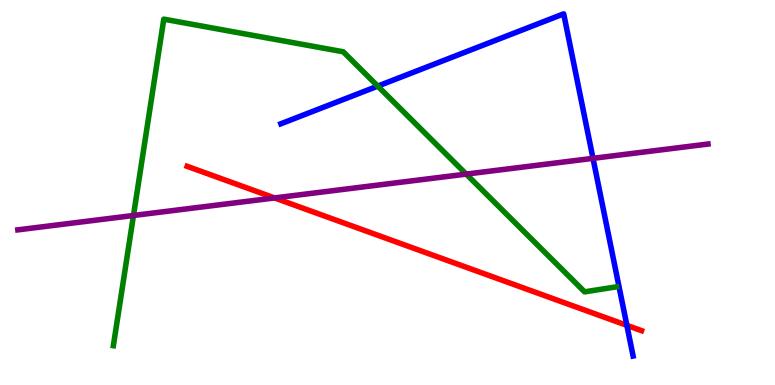[{'lines': ['blue', 'red'], 'intersections': [{'x': 8.09, 'y': 1.55}]}, {'lines': ['green', 'red'], 'intersections': []}, {'lines': ['purple', 'red'], 'intersections': [{'x': 3.54, 'y': 4.86}]}, {'lines': ['blue', 'green'], 'intersections': [{'x': 4.87, 'y': 7.76}]}, {'lines': ['blue', 'purple'], 'intersections': [{'x': 7.65, 'y': 5.89}]}, {'lines': ['green', 'purple'], 'intersections': [{'x': 1.72, 'y': 4.4}, {'x': 6.02, 'y': 5.48}]}]